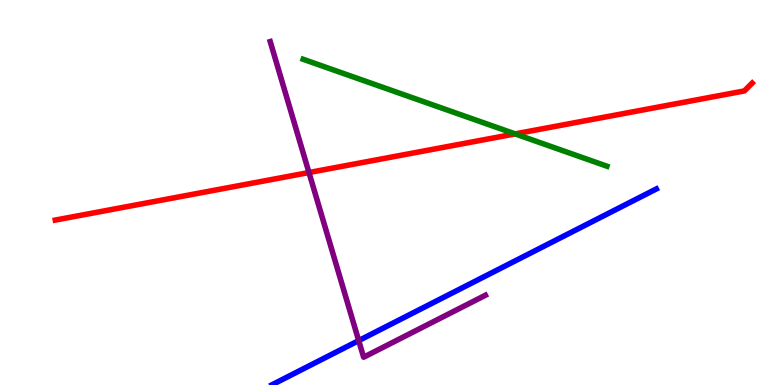[{'lines': ['blue', 'red'], 'intersections': []}, {'lines': ['green', 'red'], 'intersections': [{'x': 6.65, 'y': 6.52}]}, {'lines': ['purple', 'red'], 'intersections': [{'x': 3.99, 'y': 5.52}]}, {'lines': ['blue', 'green'], 'intersections': []}, {'lines': ['blue', 'purple'], 'intersections': [{'x': 4.63, 'y': 1.15}]}, {'lines': ['green', 'purple'], 'intersections': []}]